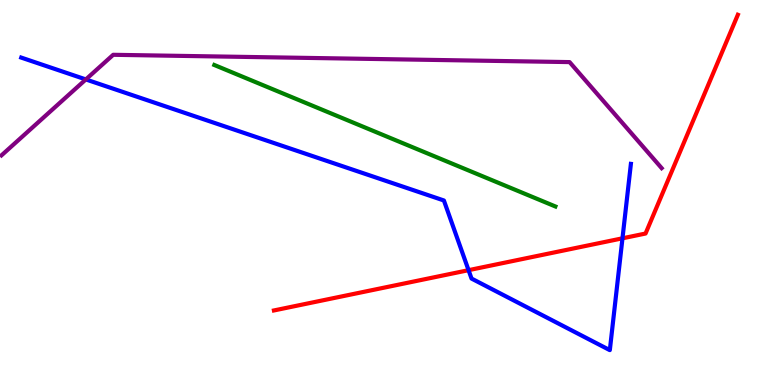[{'lines': ['blue', 'red'], 'intersections': [{'x': 6.05, 'y': 2.98}, {'x': 8.03, 'y': 3.81}]}, {'lines': ['green', 'red'], 'intersections': []}, {'lines': ['purple', 'red'], 'intersections': []}, {'lines': ['blue', 'green'], 'intersections': []}, {'lines': ['blue', 'purple'], 'intersections': [{'x': 1.11, 'y': 7.94}]}, {'lines': ['green', 'purple'], 'intersections': []}]